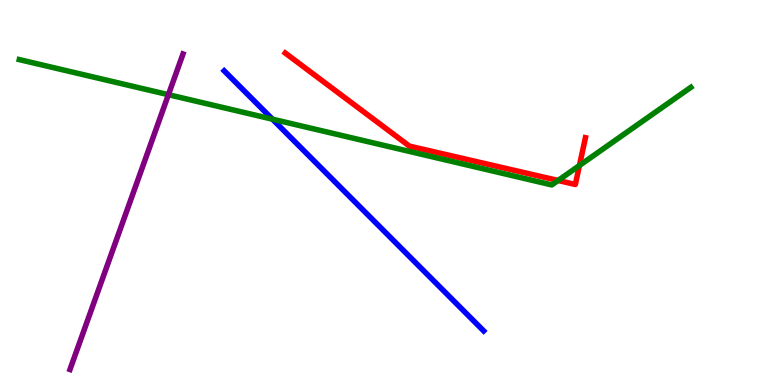[{'lines': ['blue', 'red'], 'intersections': []}, {'lines': ['green', 'red'], 'intersections': [{'x': 7.2, 'y': 5.31}, {'x': 7.48, 'y': 5.7}]}, {'lines': ['purple', 'red'], 'intersections': []}, {'lines': ['blue', 'green'], 'intersections': [{'x': 3.52, 'y': 6.9}]}, {'lines': ['blue', 'purple'], 'intersections': []}, {'lines': ['green', 'purple'], 'intersections': [{'x': 2.17, 'y': 7.54}]}]